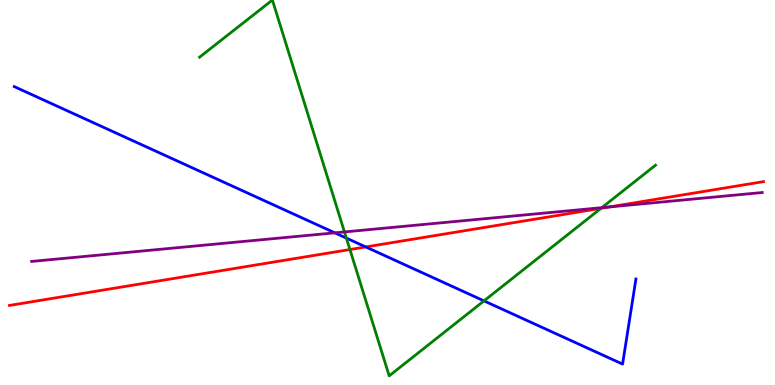[{'lines': ['blue', 'red'], 'intersections': [{'x': 4.72, 'y': 3.59}]}, {'lines': ['green', 'red'], 'intersections': [{'x': 4.52, 'y': 3.52}, {'x': 7.75, 'y': 4.59}]}, {'lines': ['purple', 'red'], 'intersections': [{'x': 7.86, 'y': 4.62}]}, {'lines': ['blue', 'green'], 'intersections': [{'x': 4.47, 'y': 3.82}, {'x': 6.24, 'y': 2.19}]}, {'lines': ['blue', 'purple'], 'intersections': [{'x': 4.32, 'y': 3.95}]}, {'lines': ['green', 'purple'], 'intersections': [{'x': 4.44, 'y': 3.98}, {'x': 7.77, 'y': 4.61}]}]